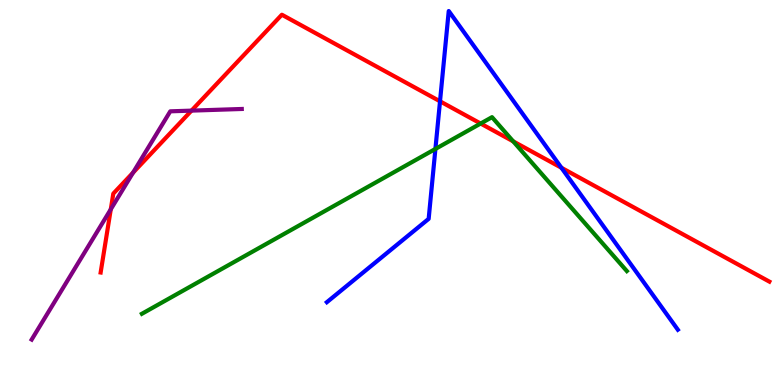[{'lines': ['blue', 'red'], 'intersections': [{'x': 5.68, 'y': 7.37}, {'x': 7.24, 'y': 5.64}]}, {'lines': ['green', 'red'], 'intersections': [{'x': 6.2, 'y': 6.79}, {'x': 6.62, 'y': 6.33}]}, {'lines': ['purple', 'red'], 'intersections': [{'x': 1.43, 'y': 4.56}, {'x': 1.72, 'y': 5.52}, {'x': 2.47, 'y': 7.13}]}, {'lines': ['blue', 'green'], 'intersections': [{'x': 5.62, 'y': 6.13}]}, {'lines': ['blue', 'purple'], 'intersections': []}, {'lines': ['green', 'purple'], 'intersections': []}]